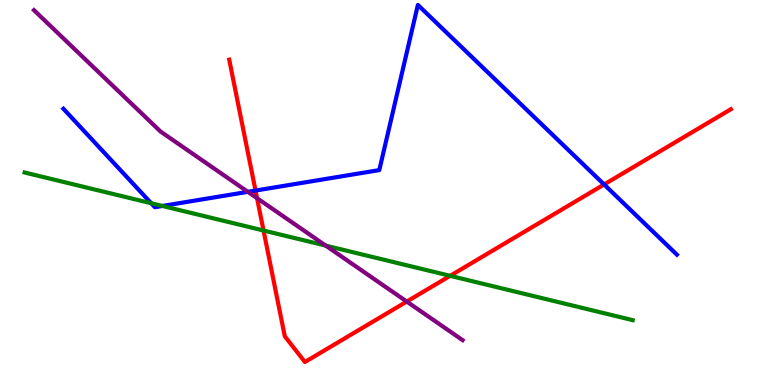[{'lines': ['blue', 'red'], 'intersections': [{'x': 3.3, 'y': 5.05}, {'x': 7.79, 'y': 5.21}]}, {'lines': ['green', 'red'], 'intersections': [{'x': 3.4, 'y': 4.01}, {'x': 5.81, 'y': 2.84}]}, {'lines': ['purple', 'red'], 'intersections': [{'x': 3.32, 'y': 4.85}, {'x': 5.25, 'y': 2.17}]}, {'lines': ['blue', 'green'], 'intersections': [{'x': 1.95, 'y': 4.72}, {'x': 2.1, 'y': 4.65}]}, {'lines': ['blue', 'purple'], 'intersections': [{'x': 3.2, 'y': 5.02}]}, {'lines': ['green', 'purple'], 'intersections': [{'x': 4.2, 'y': 3.62}]}]